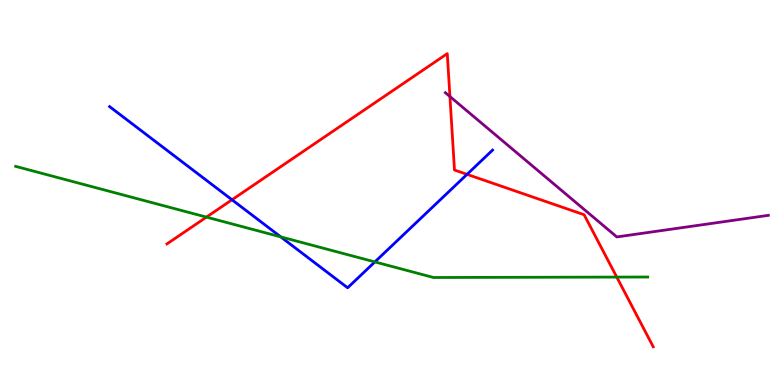[{'lines': ['blue', 'red'], 'intersections': [{'x': 2.99, 'y': 4.81}, {'x': 6.03, 'y': 5.47}]}, {'lines': ['green', 'red'], 'intersections': [{'x': 2.66, 'y': 4.36}, {'x': 7.96, 'y': 2.8}]}, {'lines': ['purple', 'red'], 'intersections': [{'x': 5.81, 'y': 7.49}]}, {'lines': ['blue', 'green'], 'intersections': [{'x': 3.62, 'y': 3.85}, {'x': 4.84, 'y': 3.2}]}, {'lines': ['blue', 'purple'], 'intersections': []}, {'lines': ['green', 'purple'], 'intersections': []}]